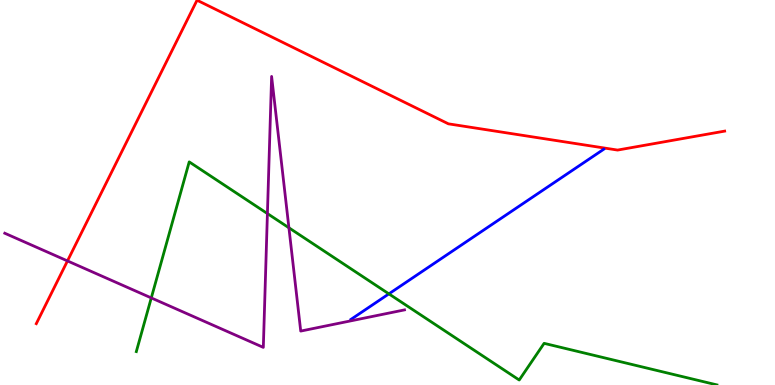[{'lines': ['blue', 'red'], 'intersections': []}, {'lines': ['green', 'red'], 'intersections': []}, {'lines': ['purple', 'red'], 'intersections': [{'x': 0.871, 'y': 3.22}]}, {'lines': ['blue', 'green'], 'intersections': [{'x': 5.02, 'y': 2.37}]}, {'lines': ['blue', 'purple'], 'intersections': []}, {'lines': ['green', 'purple'], 'intersections': [{'x': 1.95, 'y': 2.26}, {'x': 3.45, 'y': 4.45}, {'x': 3.73, 'y': 4.08}]}]